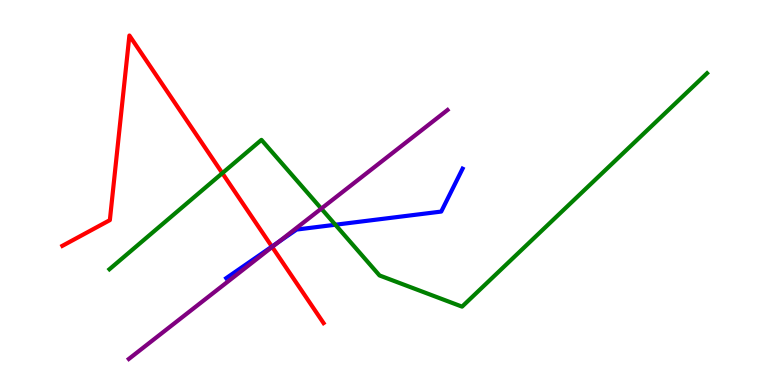[{'lines': ['blue', 'red'], 'intersections': [{'x': 3.51, 'y': 3.59}]}, {'lines': ['green', 'red'], 'intersections': [{'x': 2.87, 'y': 5.5}]}, {'lines': ['purple', 'red'], 'intersections': [{'x': 3.51, 'y': 3.59}]}, {'lines': ['blue', 'green'], 'intersections': [{'x': 4.33, 'y': 4.16}]}, {'lines': ['blue', 'purple'], 'intersections': [{'x': 3.59, 'y': 3.71}]}, {'lines': ['green', 'purple'], 'intersections': [{'x': 4.15, 'y': 4.58}]}]